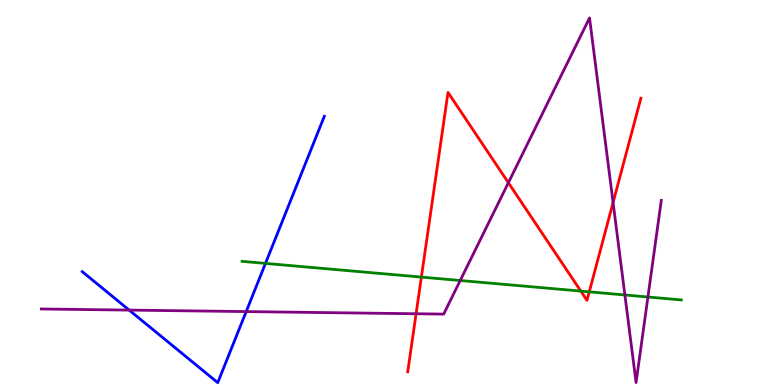[{'lines': ['blue', 'red'], 'intersections': []}, {'lines': ['green', 'red'], 'intersections': [{'x': 5.44, 'y': 2.8}, {'x': 7.49, 'y': 2.44}, {'x': 7.6, 'y': 2.42}]}, {'lines': ['purple', 'red'], 'intersections': [{'x': 5.37, 'y': 1.85}, {'x': 6.56, 'y': 5.25}, {'x': 7.91, 'y': 4.74}]}, {'lines': ['blue', 'green'], 'intersections': [{'x': 3.43, 'y': 3.16}]}, {'lines': ['blue', 'purple'], 'intersections': [{'x': 1.67, 'y': 1.95}, {'x': 3.18, 'y': 1.91}]}, {'lines': ['green', 'purple'], 'intersections': [{'x': 5.94, 'y': 2.71}, {'x': 8.06, 'y': 2.34}, {'x': 8.36, 'y': 2.29}]}]